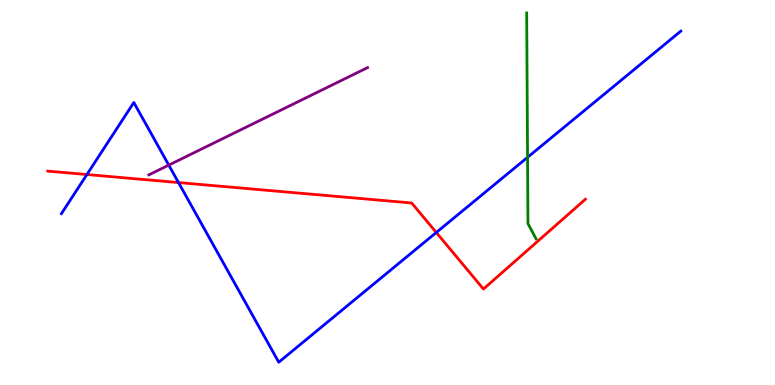[{'lines': ['blue', 'red'], 'intersections': [{'x': 1.12, 'y': 5.47}, {'x': 2.3, 'y': 5.26}, {'x': 5.63, 'y': 3.96}]}, {'lines': ['green', 'red'], 'intersections': []}, {'lines': ['purple', 'red'], 'intersections': []}, {'lines': ['blue', 'green'], 'intersections': [{'x': 6.81, 'y': 5.91}]}, {'lines': ['blue', 'purple'], 'intersections': [{'x': 2.18, 'y': 5.71}]}, {'lines': ['green', 'purple'], 'intersections': []}]